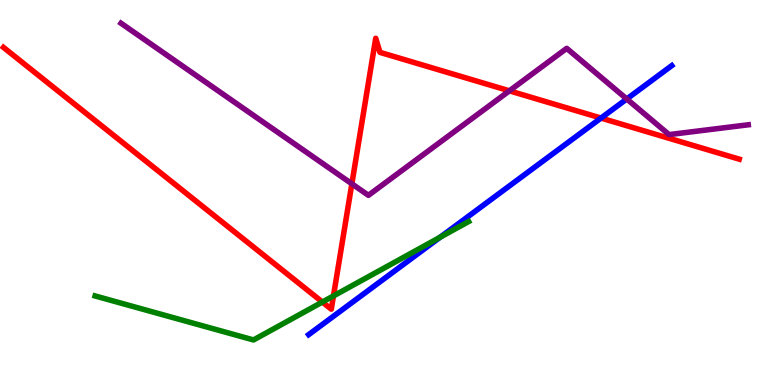[{'lines': ['blue', 'red'], 'intersections': [{'x': 7.75, 'y': 6.93}]}, {'lines': ['green', 'red'], 'intersections': [{'x': 4.16, 'y': 2.15}, {'x': 4.3, 'y': 2.31}]}, {'lines': ['purple', 'red'], 'intersections': [{'x': 4.54, 'y': 5.23}, {'x': 6.57, 'y': 7.64}]}, {'lines': ['blue', 'green'], 'intersections': [{'x': 5.68, 'y': 3.84}]}, {'lines': ['blue', 'purple'], 'intersections': [{'x': 8.09, 'y': 7.43}]}, {'lines': ['green', 'purple'], 'intersections': []}]